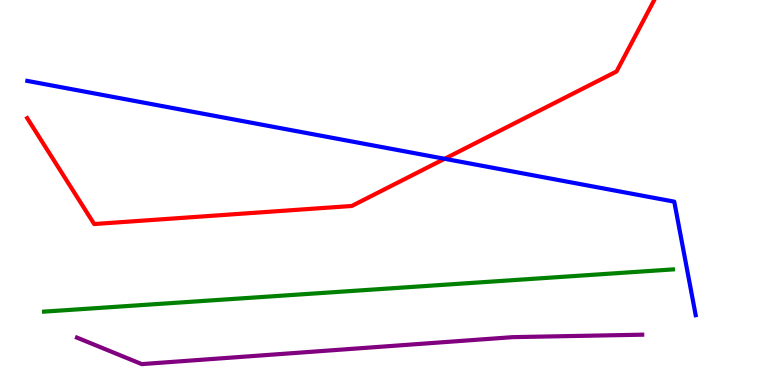[{'lines': ['blue', 'red'], 'intersections': [{'x': 5.74, 'y': 5.88}]}, {'lines': ['green', 'red'], 'intersections': []}, {'lines': ['purple', 'red'], 'intersections': []}, {'lines': ['blue', 'green'], 'intersections': []}, {'lines': ['blue', 'purple'], 'intersections': []}, {'lines': ['green', 'purple'], 'intersections': []}]